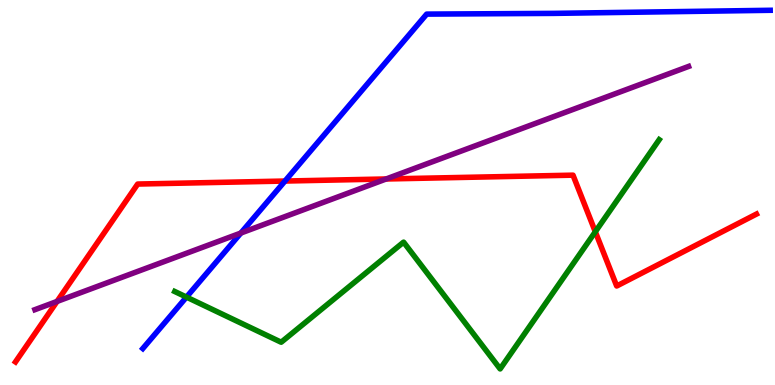[{'lines': ['blue', 'red'], 'intersections': [{'x': 3.68, 'y': 5.3}]}, {'lines': ['green', 'red'], 'intersections': [{'x': 7.68, 'y': 3.98}]}, {'lines': ['purple', 'red'], 'intersections': [{'x': 0.736, 'y': 2.17}, {'x': 4.98, 'y': 5.35}]}, {'lines': ['blue', 'green'], 'intersections': [{'x': 2.41, 'y': 2.28}]}, {'lines': ['blue', 'purple'], 'intersections': [{'x': 3.11, 'y': 3.95}]}, {'lines': ['green', 'purple'], 'intersections': []}]